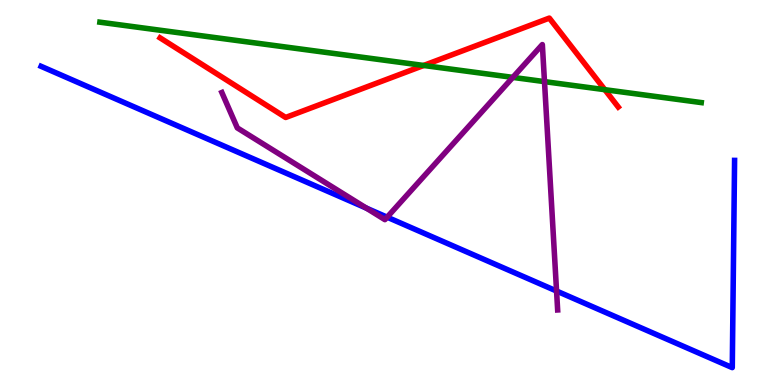[{'lines': ['blue', 'red'], 'intersections': []}, {'lines': ['green', 'red'], 'intersections': [{'x': 5.47, 'y': 8.3}, {'x': 7.8, 'y': 7.67}]}, {'lines': ['purple', 'red'], 'intersections': []}, {'lines': ['blue', 'green'], 'intersections': []}, {'lines': ['blue', 'purple'], 'intersections': [{'x': 4.73, 'y': 4.59}, {'x': 5.0, 'y': 4.36}, {'x': 7.18, 'y': 2.44}]}, {'lines': ['green', 'purple'], 'intersections': [{'x': 6.62, 'y': 7.99}, {'x': 7.03, 'y': 7.88}]}]